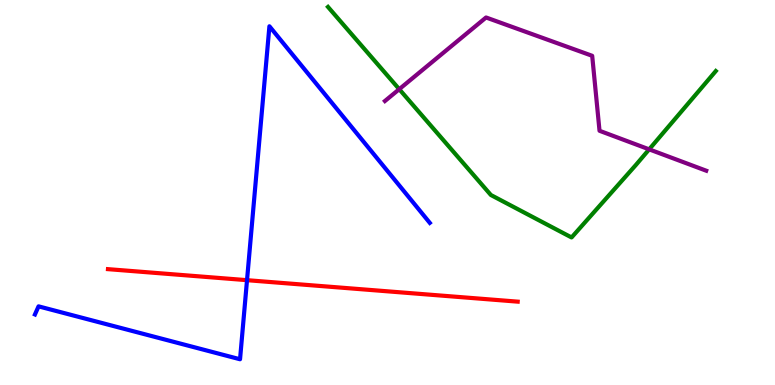[{'lines': ['blue', 'red'], 'intersections': [{'x': 3.19, 'y': 2.72}]}, {'lines': ['green', 'red'], 'intersections': []}, {'lines': ['purple', 'red'], 'intersections': []}, {'lines': ['blue', 'green'], 'intersections': []}, {'lines': ['blue', 'purple'], 'intersections': []}, {'lines': ['green', 'purple'], 'intersections': [{'x': 5.15, 'y': 7.68}, {'x': 8.38, 'y': 6.12}]}]